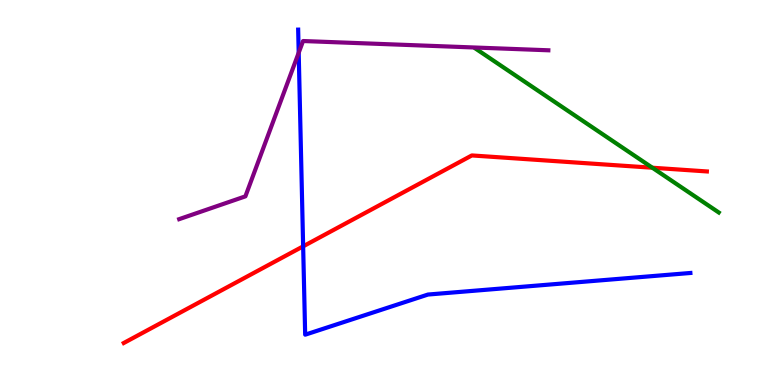[{'lines': ['blue', 'red'], 'intersections': [{'x': 3.91, 'y': 3.6}]}, {'lines': ['green', 'red'], 'intersections': [{'x': 8.42, 'y': 5.64}]}, {'lines': ['purple', 'red'], 'intersections': []}, {'lines': ['blue', 'green'], 'intersections': []}, {'lines': ['blue', 'purple'], 'intersections': [{'x': 3.85, 'y': 8.63}]}, {'lines': ['green', 'purple'], 'intersections': []}]